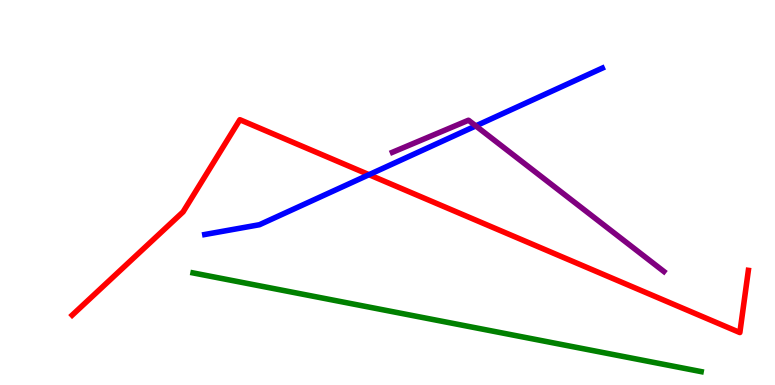[{'lines': ['blue', 'red'], 'intersections': [{'x': 4.76, 'y': 5.46}]}, {'lines': ['green', 'red'], 'intersections': []}, {'lines': ['purple', 'red'], 'intersections': []}, {'lines': ['blue', 'green'], 'intersections': []}, {'lines': ['blue', 'purple'], 'intersections': [{'x': 6.14, 'y': 6.73}]}, {'lines': ['green', 'purple'], 'intersections': []}]